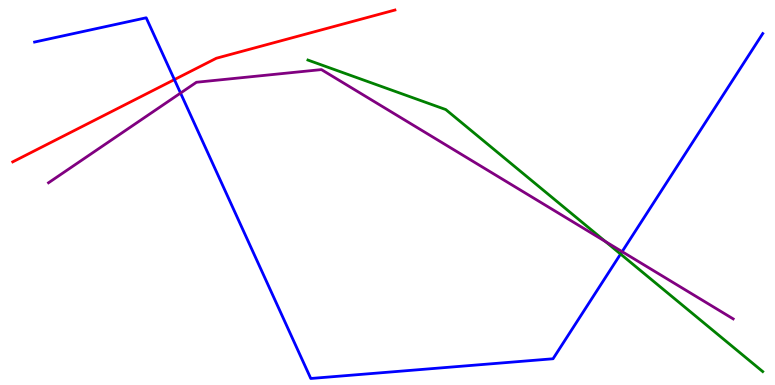[{'lines': ['blue', 'red'], 'intersections': [{'x': 2.25, 'y': 7.93}]}, {'lines': ['green', 'red'], 'intersections': []}, {'lines': ['purple', 'red'], 'intersections': []}, {'lines': ['blue', 'green'], 'intersections': [{'x': 8.01, 'y': 3.4}]}, {'lines': ['blue', 'purple'], 'intersections': [{'x': 2.33, 'y': 7.58}, {'x': 8.03, 'y': 3.46}]}, {'lines': ['green', 'purple'], 'intersections': [{'x': 7.81, 'y': 3.73}]}]